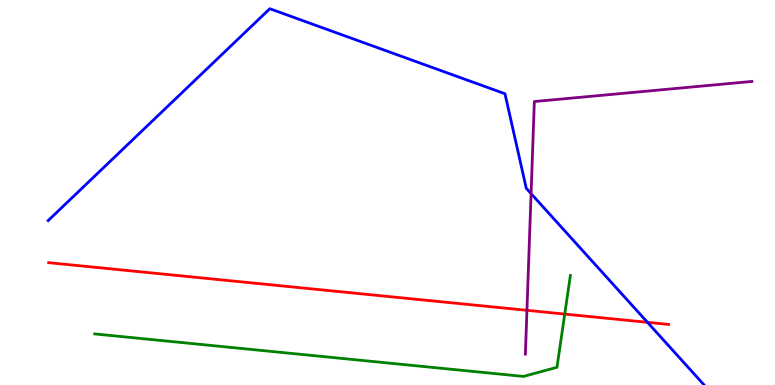[{'lines': ['blue', 'red'], 'intersections': [{'x': 8.35, 'y': 1.63}]}, {'lines': ['green', 'red'], 'intersections': [{'x': 7.29, 'y': 1.84}]}, {'lines': ['purple', 'red'], 'intersections': [{'x': 6.8, 'y': 1.94}]}, {'lines': ['blue', 'green'], 'intersections': []}, {'lines': ['blue', 'purple'], 'intersections': [{'x': 6.85, 'y': 4.97}]}, {'lines': ['green', 'purple'], 'intersections': []}]